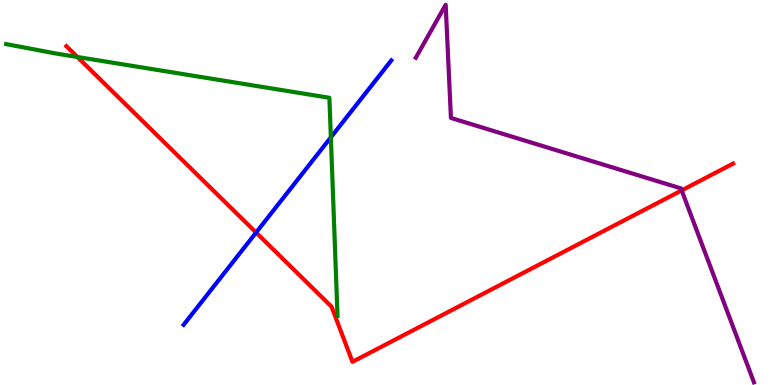[{'lines': ['blue', 'red'], 'intersections': [{'x': 3.3, 'y': 3.96}]}, {'lines': ['green', 'red'], 'intersections': [{'x': 0.999, 'y': 8.52}]}, {'lines': ['purple', 'red'], 'intersections': [{'x': 8.8, 'y': 5.05}]}, {'lines': ['blue', 'green'], 'intersections': [{'x': 4.27, 'y': 6.43}]}, {'lines': ['blue', 'purple'], 'intersections': []}, {'lines': ['green', 'purple'], 'intersections': []}]